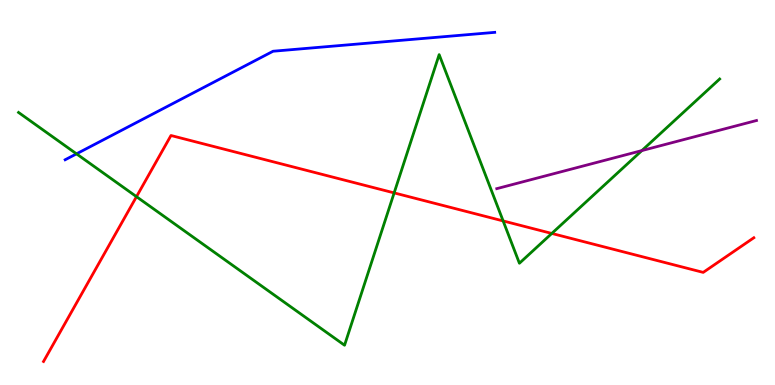[{'lines': ['blue', 'red'], 'intersections': []}, {'lines': ['green', 'red'], 'intersections': [{'x': 1.76, 'y': 4.89}, {'x': 5.09, 'y': 4.99}, {'x': 6.49, 'y': 4.26}, {'x': 7.12, 'y': 3.94}]}, {'lines': ['purple', 'red'], 'intersections': []}, {'lines': ['blue', 'green'], 'intersections': [{'x': 0.987, 'y': 6.0}]}, {'lines': ['blue', 'purple'], 'intersections': []}, {'lines': ['green', 'purple'], 'intersections': [{'x': 8.28, 'y': 6.09}]}]